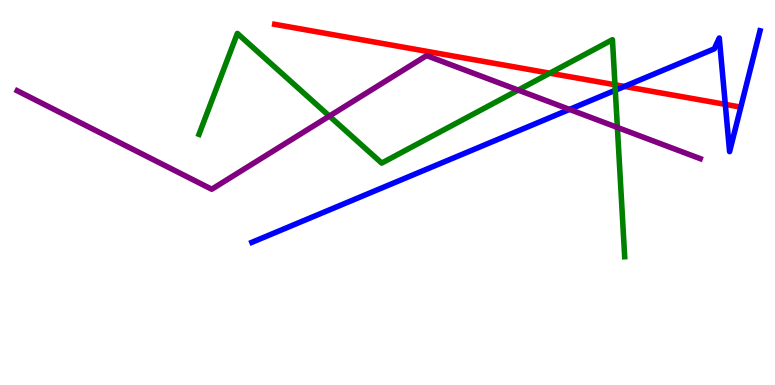[{'lines': ['blue', 'red'], 'intersections': [{'x': 8.06, 'y': 7.75}, {'x': 9.36, 'y': 7.29}]}, {'lines': ['green', 'red'], 'intersections': [{'x': 7.09, 'y': 8.1}, {'x': 7.94, 'y': 7.8}]}, {'lines': ['purple', 'red'], 'intersections': []}, {'lines': ['blue', 'green'], 'intersections': [{'x': 7.94, 'y': 7.66}]}, {'lines': ['blue', 'purple'], 'intersections': [{'x': 7.35, 'y': 7.16}]}, {'lines': ['green', 'purple'], 'intersections': [{'x': 4.25, 'y': 6.99}, {'x': 6.69, 'y': 7.66}, {'x': 7.97, 'y': 6.69}]}]